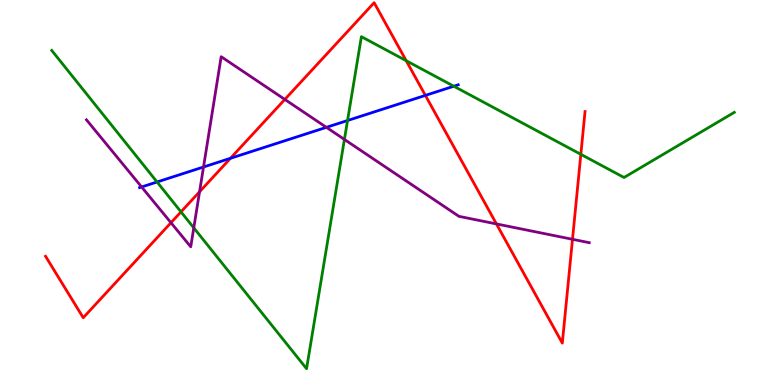[{'lines': ['blue', 'red'], 'intersections': [{'x': 2.97, 'y': 5.89}, {'x': 5.49, 'y': 7.52}]}, {'lines': ['green', 'red'], 'intersections': [{'x': 2.34, 'y': 4.5}, {'x': 5.24, 'y': 8.42}, {'x': 7.49, 'y': 5.99}]}, {'lines': ['purple', 'red'], 'intersections': [{'x': 2.21, 'y': 4.22}, {'x': 2.57, 'y': 5.02}, {'x': 3.68, 'y': 7.42}, {'x': 6.41, 'y': 4.18}, {'x': 7.39, 'y': 3.78}]}, {'lines': ['blue', 'green'], 'intersections': [{'x': 2.03, 'y': 5.27}, {'x': 4.48, 'y': 6.87}, {'x': 5.86, 'y': 7.76}]}, {'lines': ['blue', 'purple'], 'intersections': [{'x': 1.83, 'y': 5.14}, {'x': 2.63, 'y': 5.66}, {'x': 4.21, 'y': 6.69}]}, {'lines': ['green', 'purple'], 'intersections': [{'x': 2.5, 'y': 4.08}, {'x': 4.44, 'y': 6.38}]}]